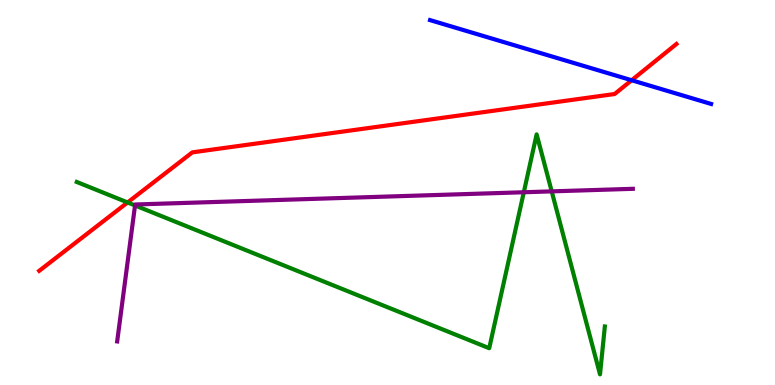[{'lines': ['blue', 'red'], 'intersections': [{'x': 8.15, 'y': 7.92}]}, {'lines': ['green', 'red'], 'intersections': [{'x': 1.65, 'y': 4.74}]}, {'lines': ['purple', 'red'], 'intersections': []}, {'lines': ['blue', 'green'], 'intersections': []}, {'lines': ['blue', 'purple'], 'intersections': []}, {'lines': ['green', 'purple'], 'intersections': [{'x': 1.74, 'y': 4.66}, {'x': 6.76, 'y': 5.01}, {'x': 7.12, 'y': 5.03}]}]